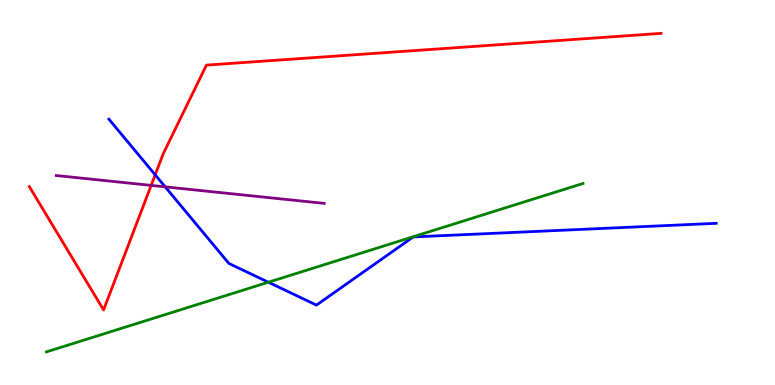[{'lines': ['blue', 'red'], 'intersections': [{'x': 2.0, 'y': 5.46}]}, {'lines': ['green', 'red'], 'intersections': []}, {'lines': ['purple', 'red'], 'intersections': [{'x': 1.95, 'y': 5.18}]}, {'lines': ['blue', 'green'], 'intersections': [{'x': 3.46, 'y': 2.67}]}, {'lines': ['blue', 'purple'], 'intersections': [{'x': 2.13, 'y': 5.15}]}, {'lines': ['green', 'purple'], 'intersections': []}]